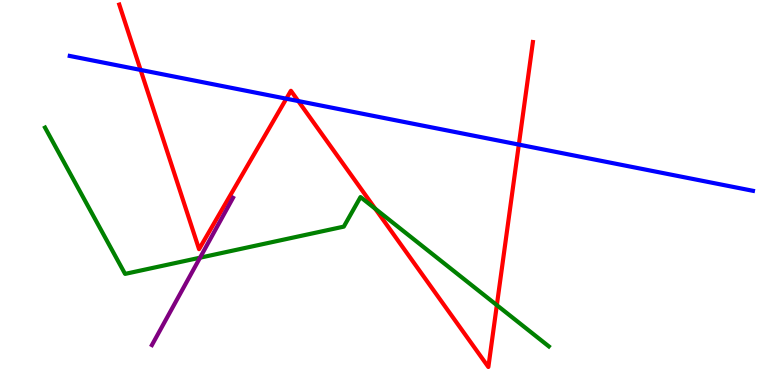[{'lines': ['blue', 'red'], 'intersections': [{'x': 1.81, 'y': 8.18}, {'x': 3.69, 'y': 7.44}, {'x': 3.85, 'y': 7.38}, {'x': 6.69, 'y': 6.24}]}, {'lines': ['green', 'red'], 'intersections': [{'x': 4.84, 'y': 4.58}, {'x': 6.41, 'y': 2.07}]}, {'lines': ['purple', 'red'], 'intersections': []}, {'lines': ['blue', 'green'], 'intersections': []}, {'lines': ['blue', 'purple'], 'intersections': []}, {'lines': ['green', 'purple'], 'intersections': [{'x': 2.58, 'y': 3.31}]}]